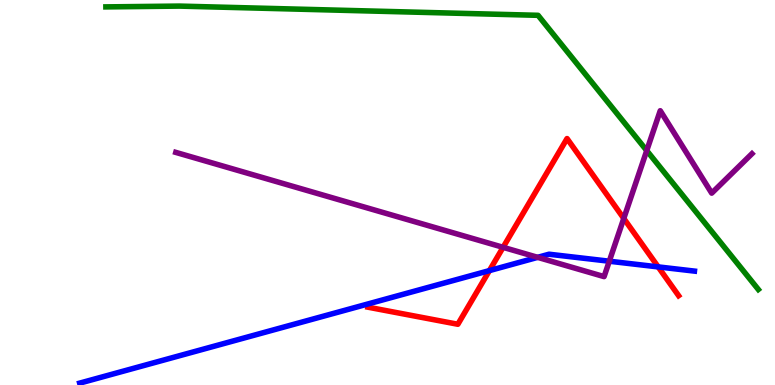[{'lines': ['blue', 'red'], 'intersections': [{'x': 6.31, 'y': 2.97}, {'x': 8.49, 'y': 3.07}]}, {'lines': ['green', 'red'], 'intersections': []}, {'lines': ['purple', 'red'], 'intersections': [{'x': 6.49, 'y': 3.58}, {'x': 8.05, 'y': 4.33}]}, {'lines': ['blue', 'green'], 'intersections': []}, {'lines': ['blue', 'purple'], 'intersections': [{'x': 6.94, 'y': 3.32}, {'x': 7.86, 'y': 3.22}]}, {'lines': ['green', 'purple'], 'intersections': [{'x': 8.35, 'y': 6.09}]}]